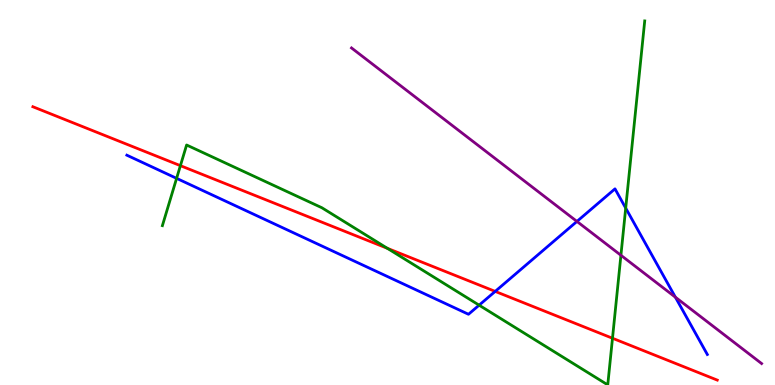[{'lines': ['blue', 'red'], 'intersections': [{'x': 6.39, 'y': 2.43}]}, {'lines': ['green', 'red'], 'intersections': [{'x': 2.33, 'y': 5.7}, {'x': 5.0, 'y': 3.55}, {'x': 7.9, 'y': 1.21}]}, {'lines': ['purple', 'red'], 'intersections': []}, {'lines': ['blue', 'green'], 'intersections': [{'x': 2.28, 'y': 5.37}, {'x': 6.18, 'y': 2.07}, {'x': 8.07, 'y': 4.6}]}, {'lines': ['blue', 'purple'], 'intersections': [{'x': 7.44, 'y': 4.25}, {'x': 8.71, 'y': 2.28}]}, {'lines': ['green', 'purple'], 'intersections': [{'x': 8.01, 'y': 3.37}]}]